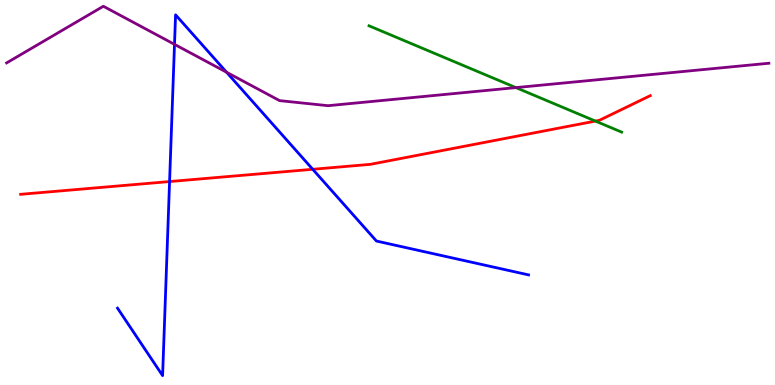[{'lines': ['blue', 'red'], 'intersections': [{'x': 2.19, 'y': 5.28}, {'x': 4.04, 'y': 5.6}]}, {'lines': ['green', 'red'], 'intersections': [{'x': 7.68, 'y': 6.85}]}, {'lines': ['purple', 'red'], 'intersections': []}, {'lines': ['blue', 'green'], 'intersections': []}, {'lines': ['blue', 'purple'], 'intersections': [{'x': 2.25, 'y': 8.85}, {'x': 2.92, 'y': 8.12}]}, {'lines': ['green', 'purple'], 'intersections': [{'x': 6.66, 'y': 7.72}]}]